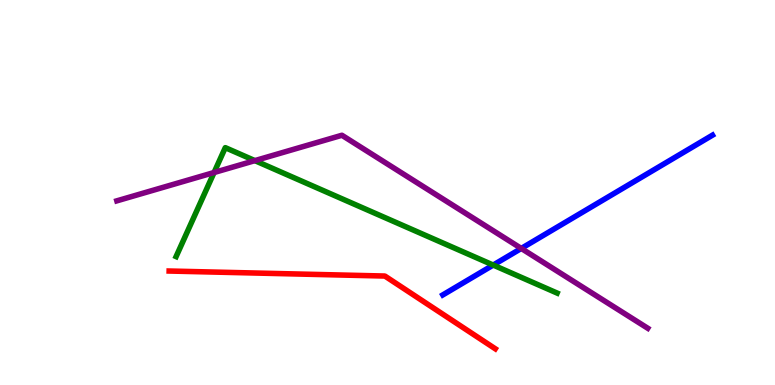[{'lines': ['blue', 'red'], 'intersections': []}, {'lines': ['green', 'red'], 'intersections': []}, {'lines': ['purple', 'red'], 'intersections': []}, {'lines': ['blue', 'green'], 'intersections': [{'x': 6.36, 'y': 3.12}]}, {'lines': ['blue', 'purple'], 'intersections': [{'x': 6.73, 'y': 3.55}]}, {'lines': ['green', 'purple'], 'intersections': [{'x': 2.76, 'y': 5.52}, {'x': 3.29, 'y': 5.83}]}]